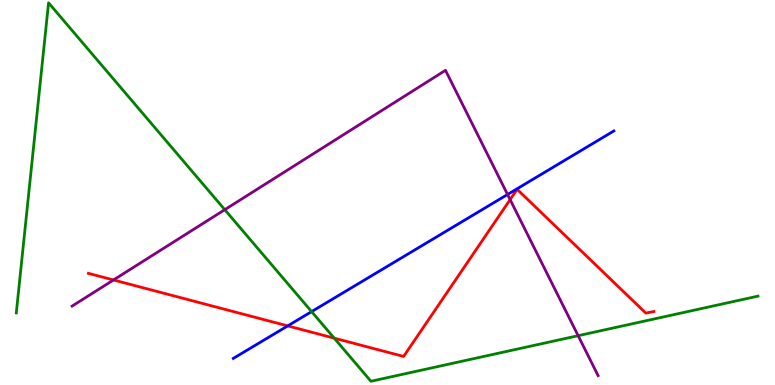[{'lines': ['blue', 'red'], 'intersections': [{'x': 3.71, 'y': 1.54}]}, {'lines': ['green', 'red'], 'intersections': [{'x': 4.31, 'y': 1.22}]}, {'lines': ['purple', 'red'], 'intersections': [{'x': 1.46, 'y': 2.73}, {'x': 6.58, 'y': 4.82}]}, {'lines': ['blue', 'green'], 'intersections': [{'x': 4.02, 'y': 1.91}]}, {'lines': ['blue', 'purple'], 'intersections': [{'x': 6.55, 'y': 4.95}]}, {'lines': ['green', 'purple'], 'intersections': [{'x': 2.9, 'y': 4.55}, {'x': 7.46, 'y': 1.28}]}]